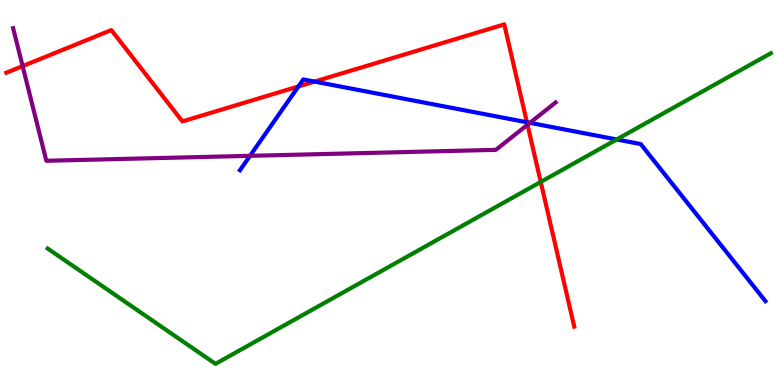[{'lines': ['blue', 'red'], 'intersections': [{'x': 3.85, 'y': 7.75}, {'x': 4.06, 'y': 7.88}, {'x': 6.8, 'y': 6.82}]}, {'lines': ['green', 'red'], 'intersections': [{'x': 6.98, 'y': 5.27}]}, {'lines': ['purple', 'red'], 'intersections': [{'x': 0.292, 'y': 8.28}, {'x': 6.81, 'y': 6.76}]}, {'lines': ['blue', 'green'], 'intersections': [{'x': 7.96, 'y': 6.38}]}, {'lines': ['blue', 'purple'], 'intersections': [{'x': 3.23, 'y': 5.95}, {'x': 6.84, 'y': 6.81}]}, {'lines': ['green', 'purple'], 'intersections': []}]